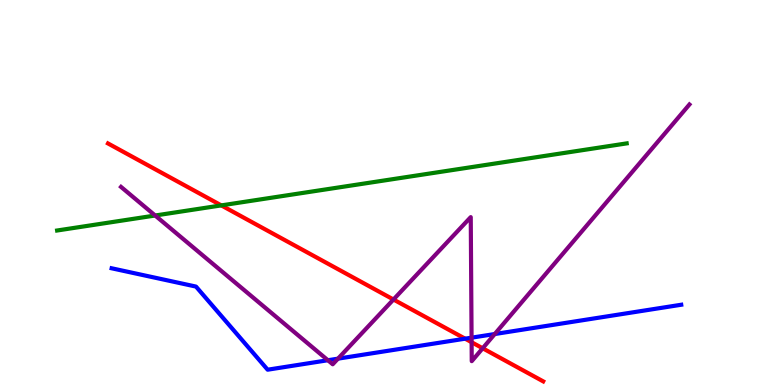[{'lines': ['blue', 'red'], 'intersections': [{'x': 6.0, 'y': 1.2}]}, {'lines': ['green', 'red'], 'intersections': [{'x': 2.86, 'y': 4.67}]}, {'lines': ['purple', 'red'], 'intersections': [{'x': 5.08, 'y': 2.22}, {'x': 6.09, 'y': 1.11}, {'x': 6.23, 'y': 0.954}]}, {'lines': ['blue', 'green'], 'intersections': []}, {'lines': ['blue', 'purple'], 'intersections': [{'x': 4.23, 'y': 0.643}, {'x': 4.36, 'y': 0.684}, {'x': 6.08, 'y': 1.23}, {'x': 6.38, 'y': 1.32}]}, {'lines': ['green', 'purple'], 'intersections': [{'x': 2.0, 'y': 4.4}]}]